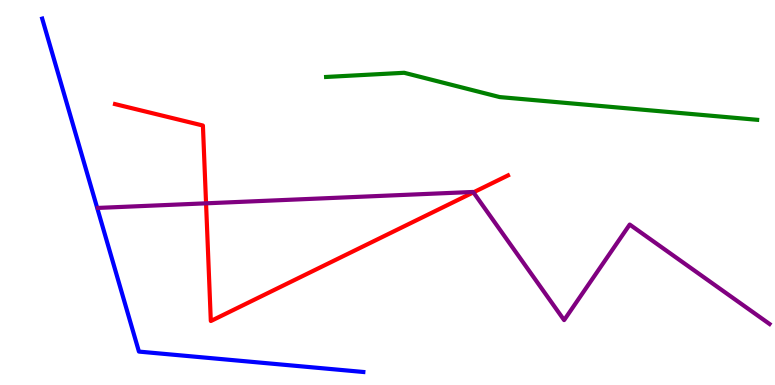[{'lines': ['blue', 'red'], 'intersections': []}, {'lines': ['green', 'red'], 'intersections': []}, {'lines': ['purple', 'red'], 'intersections': [{'x': 2.66, 'y': 4.72}, {'x': 6.11, 'y': 5.0}]}, {'lines': ['blue', 'green'], 'intersections': []}, {'lines': ['blue', 'purple'], 'intersections': []}, {'lines': ['green', 'purple'], 'intersections': []}]